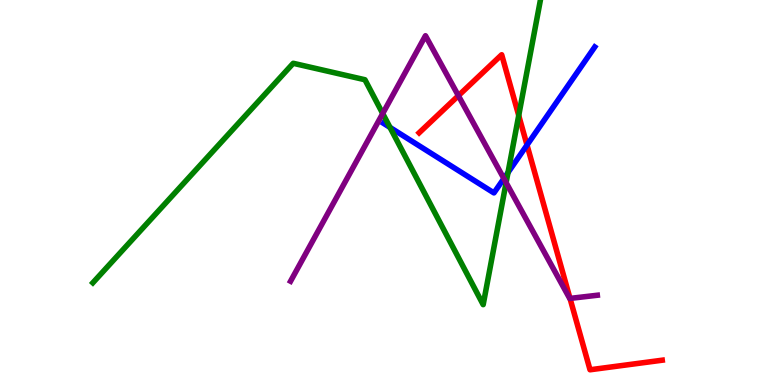[{'lines': ['blue', 'red'], 'intersections': [{'x': 6.8, 'y': 6.23}]}, {'lines': ['green', 'red'], 'intersections': [{'x': 6.69, 'y': 7.0}]}, {'lines': ['purple', 'red'], 'intersections': [{'x': 5.91, 'y': 7.51}, {'x': 7.36, 'y': 2.25}]}, {'lines': ['blue', 'green'], 'intersections': [{'x': 5.03, 'y': 6.69}, {'x': 6.55, 'y': 5.52}]}, {'lines': ['blue', 'purple'], 'intersections': [{'x': 6.5, 'y': 5.36}]}, {'lines': ['green', 'purple'], 'intersections': [{'x': 4.94, 'y': 7.05}, {'x': 6.53, 'y': 5.26}]}]